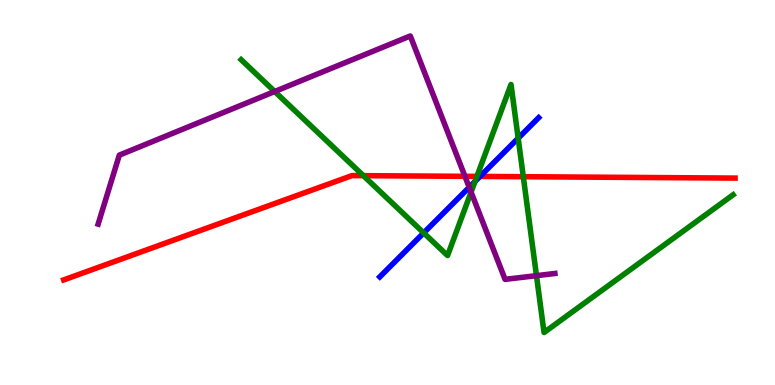[{'lines': ['blue', 'red'], 'intersections': [{'x': 6.19, 'y': 5.42}]}, {'lines': ['green', 'red'], 'intersections': [{'x': 4.69, 'y': 5.44}, {'x': 6.15, 'y': 5.42}, {'x': 6.75, 'y': 5.41}]}, {'lines': ['purple', 'red'], 'intersections': [{'x': 6.0, 'y': 5.42}]}, {'lines': ['blue', 'green'], 'intersections': [{'x': 5.47, 'y': 3.95}, {'x': 6.13, 'y': 5.29}, {'x': 6.69, 'y': 6.41}]}, {'lines': ['blue', 'purple'], 'intersections': [{'x': 6.05, 'y': 5.14}]}, {'lines': ['green', 'purple'], 'intersections': [{'x': 3.54, 'y': 7.62}, {'x': 6.08, 'y': 5.01}, {'x': 6.92, 'y': 2.84}]}]